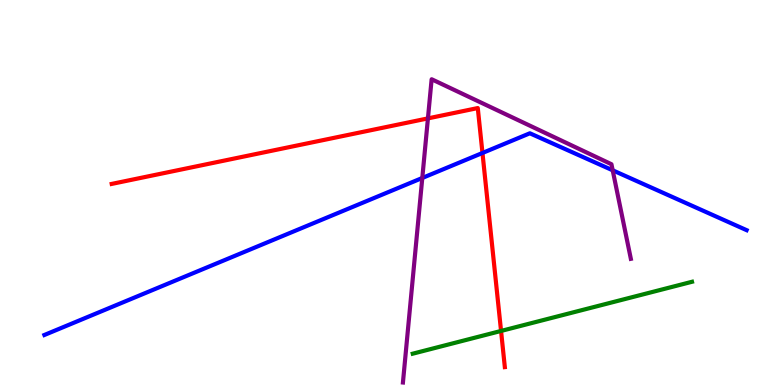[{'lines': ['blue', 'red'], 'intersections': [{'x': 6.23, 'y': 6.03}]}, {'lines': ['green', 'red'], 'intersections': [{'x': 6.47, 'y': 1.4}]}, {'lines': ['purple', 'red'], 'intersections': [{'x': 5.52, 'y': 6.92}]}, {'lines': ['blue', 'green'], 'intersections': []}, {'lines': ['blue', 'purple'], 'intersections': [{'x': 5.45, 'y': 5.38}, {'x': 7.91, 'y': 5.58}]}, {'lines': ['green', 'purple'], 'intersections': []}]